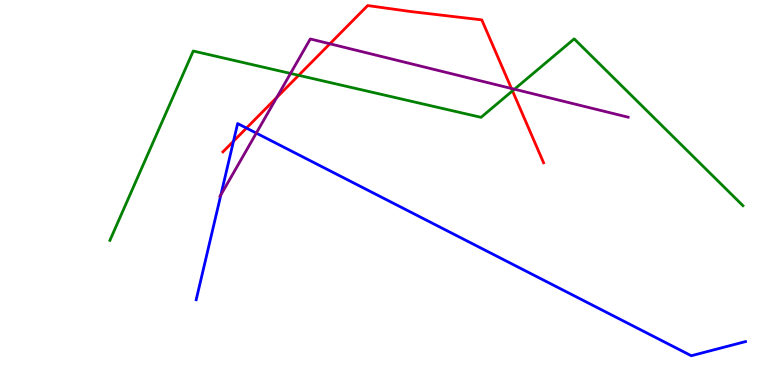[{'lines': ['blue', 'red'], 'intersections': [{'x': 3.01, 'y': 6.33}, {'x': 3.18, 'y': 6.67}]}, {'lines': ['green', 'red'], 'intersections': [{'x': 3.85, 'y': 8.04}, {'x': 6.61, 'y': 7.64}]}, {'lines': ['purple', 'red'], 'intersections': [{'x': 3.57, 'y': 7.47}, {'x': 4.26, 'y': 8.86}, {'x': 6.6, 'y': 7.7}]}, {'lines': ['blue', 'green'], 'intersections': []}, {'lines': ['blue', 'purple'], 'intersections': [{'x': 2.85, 'y': 4.94}, {'x': 3.31, 'y': 6.54}]}, {'lines': ['green', 'purple'], 'intersections': [{'x': 3.75, 'y': 8.09}, {'x': 6.64, 'y': 7.68}]}]